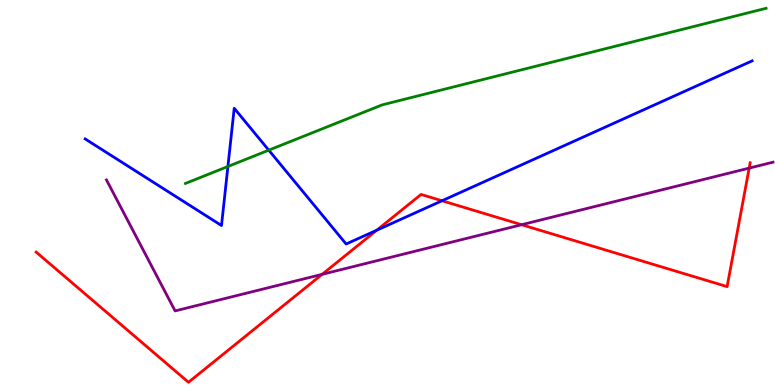[{'lines': ['blue', 'red'], 'intersections': [{'x': 4.86, 'y': 4.02}, {'x': 5.7, 'y': 4.79}]}, {'lines': ['green', 'red'], 'intersections': []}, {'lines': ['purple', 'red'], 'intersections': [{'x': 4.16, 'y': 2.87}, {'x': 6.73, 'y': 4.16}, {'x': 9.67, 'y': 5.63}]}, {'lines': ['blue', 'green'], 'intersections': [{'x': 2.94, 'y': 5.68}, {'x': 3.47, 'y': 6.1}]}, {'lines': ['blue', 'purple'], 'intersections': []}, {'lines': ['green', 'purple'], 'intersections': []}]